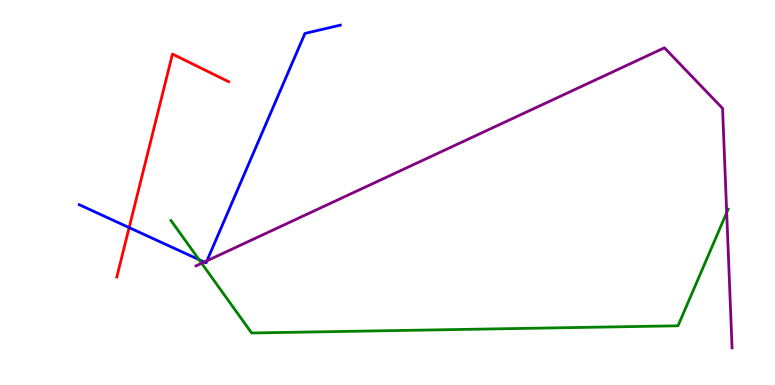[{'lines': ['blue', 'red'], 'intersections': [{'x': 1.67, 'y': 4.09}]}, {'lines': ['green', 'red'], 'intersections': []}, {'lines': ['purple', 'red'], 'intersections': []}, {'lines': ['blue', 'green'], 'intersections': [{'x': 2.57, 'y': 3.26}]}, {'lines': ['blue', 'purple'], 'intersections': [{'x': 2.64, 'y': 3.19}, {'x': 2.67, 'y': 3.23}]}, {'lines': ['green', 'purple'], 'intersections': [{'x': 2.6, 'y': 3.16}, {'x': 9.38, 'y': 4.48}]}]